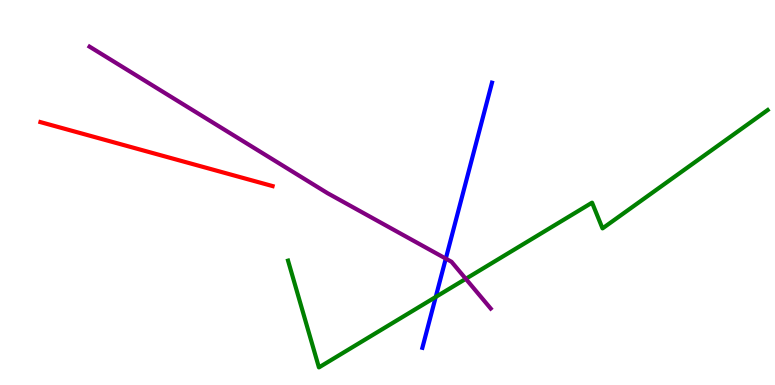[{'lines': ['blue', 'red'], 'intersections': []}, {'lines': ['green', 'red'], 'intersections': []}, {'lines': ['purple', 'red'], 'intersections': []}, {'lines': ['blue', 'green'], 'intersections': [{'x': 5.62, 'y': 2.29}]}, {'lines': ['blue', 'purple'], 'intersections': [{'x': 5.75, 'y': 3.28}]}, {'lines': ['green', 'purple'], 'intersections': [{'x': 6.01, 'y': 2.76}]}]